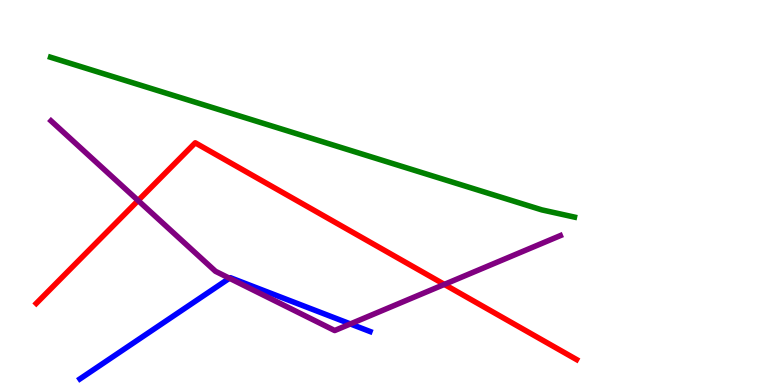[{'lines': ['blue', 'red'], 'intersections': []}, {'lines': ['green', 'red'], 'intersections': []}, {'lines': ['purple', 'red'], 'intersections': [{'x': 1.78, 'y': 4.79}, {'x': 5.73, 'y': 2.61}]}, {'lines': ['blue', 'green'], 'intersections': []}, {'lines': ['blue', 'purple'], 'intersections': [{'x': 2.96, 'y': 2.77}, {'x': 4.52, 'y': 1.59}]}, {'lines': ['green', 'purple'], 'intersections': []}]